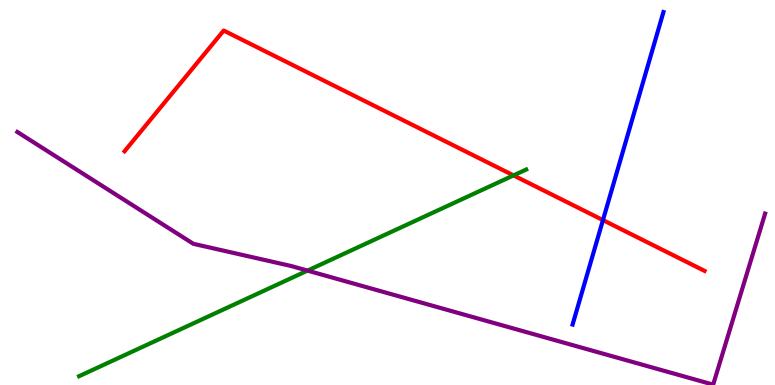[{'lines': ['blue', 'red'], 'intersections': [{'x': 7.78, 'y': 4.28}]}, {'lines': ['green', 'red'], 'intersections': [{'x': 6.63, 'y': 5.44}]}, {'lines': ['purple', 'red'], 'intersections': []}, {'lines': ['blue', 'green'], 'intersections': []}, {'lines': ['blue', 'purple'], 'intersections': []}, {'lines': ['green', 'purple'], 'intersections': [{'x': 3.97, 'y': 2.97}]}]